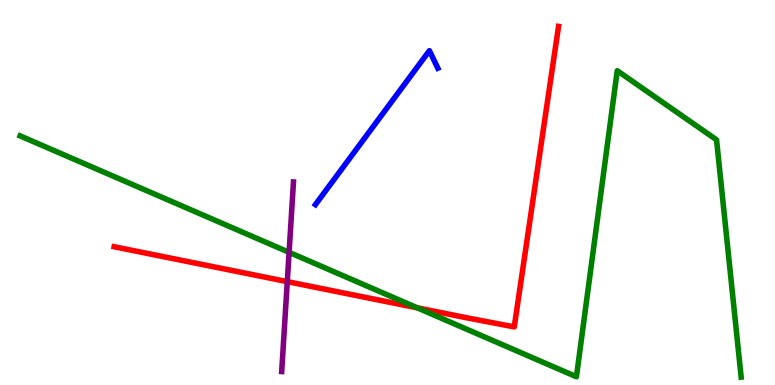[{'lines': ['blue', 'red'], 'intersections': []}, {'lines': ['green', 'red'], 'intersections': [{'x': 5.38, 'y': 2.0}]}, {'lines': ['purple', 'red'], 'intersections': [{'x': 3.71, 'y': 2.68}]}, {'lines': ['blue', 'green'], 'intersections': []}, {'lines': ['blue', 'purple'], 'intersections': []}, {'lines': ['green', 'purple'], 'intersections': [{'x': 3.73, 'y': 3.45}]}]